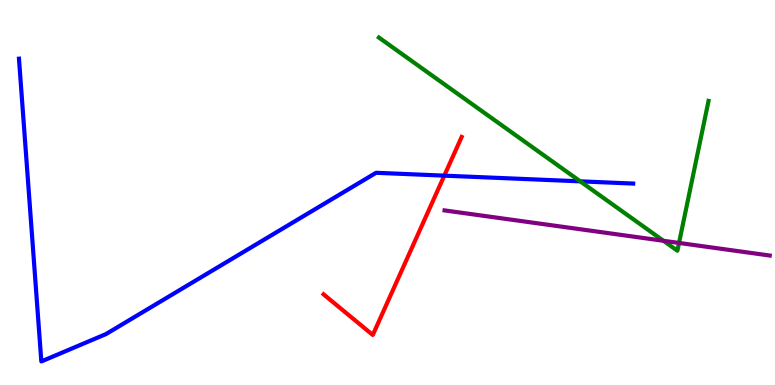[{'lines': ['blue', 'red'], 'intersections': [{'x': 5.73, 'y': 5.44}]}, {'lines': ['green', 'red'], 'intersections': []}, {'lines': ['purple', 'red'], 'intersections': []}, {'lines': ['blue', 'green'], 'intersections': [{'x': 7.49, 'y': 5.29}]}, {'lines': ['blue', 'purple'], 'intersections': []}, {'lines': ['green', 'purple'], 'intersections': [{'x': 8.56, 'y': 3.75}, {'x': 8.76, 'y': 3.69}]}]